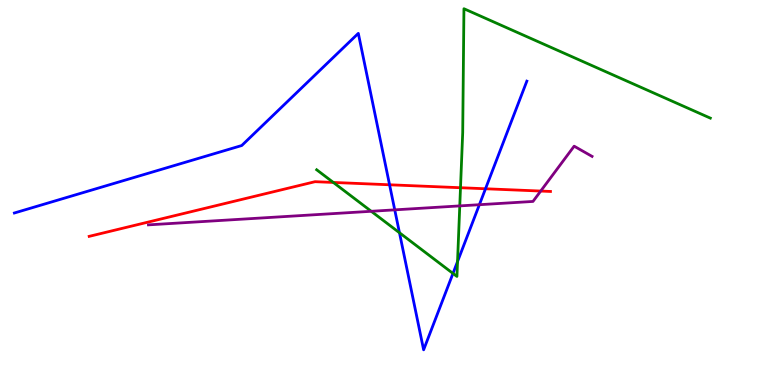[{'lines': ['blue', 'red'], 'intersections': [{'x': 5.03, 'y': 5.2}, {'x': 6.26, 'y': 5.1}]}, {'lines': ['green', 'red'], 'intersections': [{'x': 4.3, 'y': 5.26}, {'x': 5.94, 'y': 5.12}]}, {'lines': ['purple', 'red'], 'intersections': [{'x': 6.98, 'y': 5.04}]}, {'lines': ['blue', 'green'], 'intersections': [{'x': 5.15, 'y': 3.95}, {'x': 5.84, 'y': 2.9}, {'x': 5.9, 'y': 3.21}]}, {'lines': ['blue', 'purple'], 'intersections': [{'x': 5.09, 'y': 4.55}, {'x': 6.19, 'y': 4.68}]}, {'lines': ['green', 'purple'], 'intersections': [{'x': 4.79, 'y': 4.51}, {'x': 5.93, 'y': 4.65}]}]